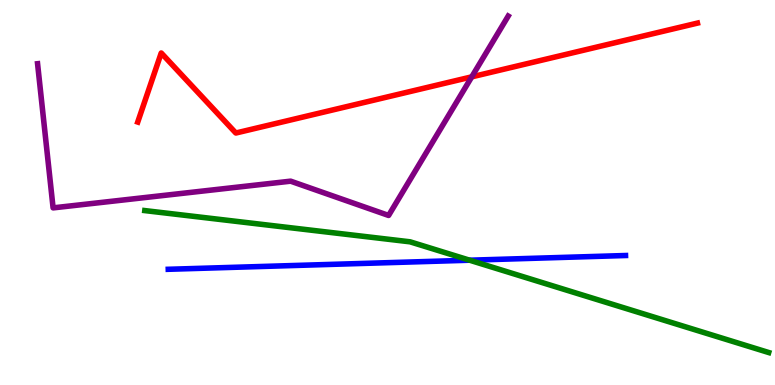[{'lines': ['blue', 'red'], 'intersections': []}, {'lines': ['green', 'red'], 'intersections': []}, {'lines': ['purple', 'red'], 'intersections': [{'x': 6.09, 'y': 8.0}]}, {'lines': ['blue', 'green'], 'intersections': [{'x': 6.06, 'y': 3.24}]}, {'lines': ['blue', 'purple'], 'intersections': []}, {'lines': ['green', 'purple'], 'intersections': []}]